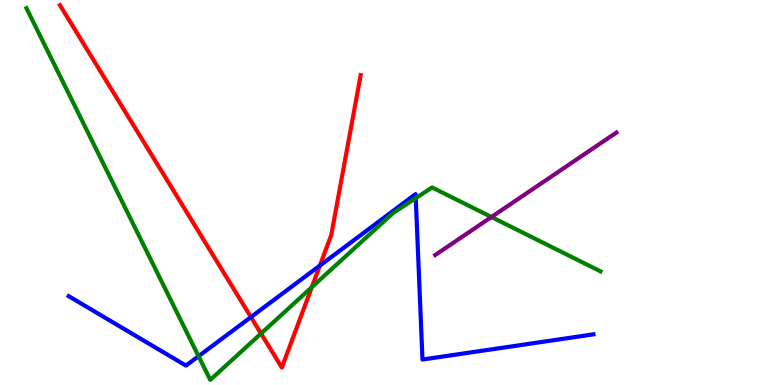[{'lines': ['blue', 'red'], 'intersections': [{'x': 3.24, 'y': 1.76}, {'x': 4.13, 'y': 3.1}]}, {'lines': ['green', 'red'], 'intersections': [{'x': 3.37, 'y': 1.34}, {'x': 4.02, 'y': 2.54}]}, {'lines': ['purple', 'red'], 'intersections': []}, {'lines': ['blue', 'green'], 'intersections': [{'x': 2.56, 'y': 0.748}, {'x': 5.36, 'y': 4.85}]}, {'lines': ['blue', 'purple'], 'intersections': []}, {'lines': ['green', 'purple'], 'intersections': [{'x': 6.34, 'y': 4.36}]}]